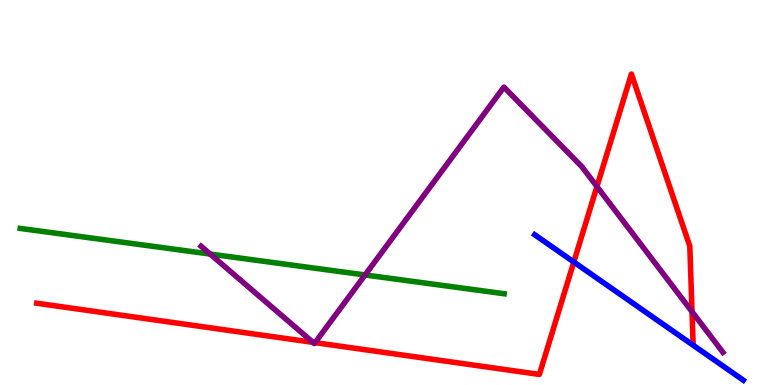[{'lines': ['blue', 'red'], 'intersections': [{'x': 7.4, 'y': 3.19}]}, {'lines': ['green', 'red'], 'intersections': []}, {'lines': ['purple', 'red'], 'intersections': [{'x': 4.04, 'y': 1.11}, {'x': 4.07, 'y': 1.1}, {'x': 7.7, 'y': 5.15}, {'x': 8.93, 'y': 1.9}]}, {'lines': ['blue', 'green'], 'intersections': []}, {'lines': ['blue', 'purple'], 'intersections': []}, {'lines': ['green', 'purple'], 'intersections': [{'x': 2.71, 'y': 3.4}, {'x': 4.71, 'y': 2.86}]}]